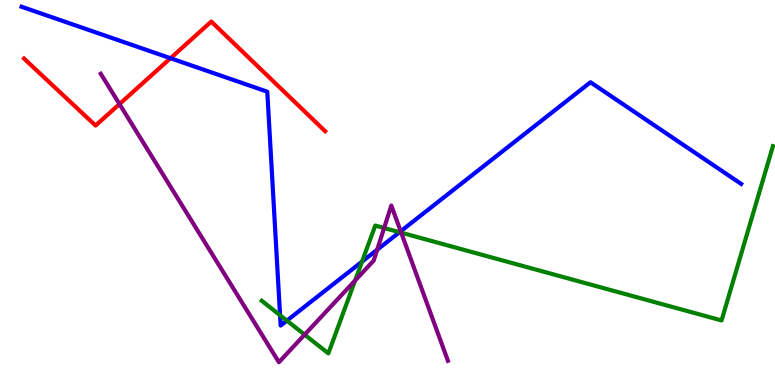[{'lines': ['blue', 'red'], 'intersections': [{'x': 2.2, 'y': 8.49}]}, {'lines': ['green', 'red'], 'intersections': []}, {'lines': ['purple', 'red'], 'intersections': [{'x': 1.54, 'y': 7.3}]}, {'lines': ['blue', 'green'], 'intersections': [{'x': 3.61, 'y': 1.81}, {'x': 3.7, 'y': 1.67}, {'x': 4.67, 'y': 3.2}, {'x': 5.15, 'y': 3.97}]}, {'lines': ['blue', 'purple'], 'intersections': [{'x': 4.87, 'y': 3.51}, {'x': 5.17, 'y': 3.99}]}, {'lines': ['green', 'purple'], 'intersections': [{'x': 3.93, 'y': 1.31}, {'x': 4.58, 'y': 2.71}, {'x': 4.96, 'y': 4.08}, {'x': 5.18, 'y': 3.96}]}]